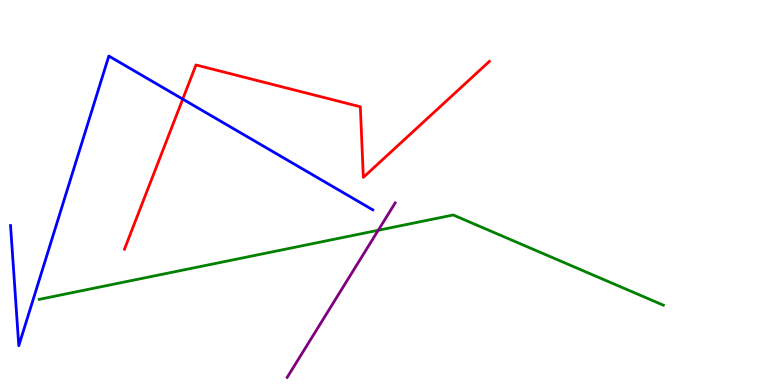[{'lines': ['blue', 'red'], 'intersections': [{'x': 2.36, 'y': 7.43}]}, {'lines': ['green', 'red'], 'intersections': []}, {'lines': ['purple', 'red'], 'intersections': []}, {'lines': ['blue', 'green'], 'intersections': []}, {'lines': ['blue', 'purple'], 'intersections': []}, {'lines': ['green', 'purple'], 'intersections': [{'x': 4.88, 'y': 4.02}]}]